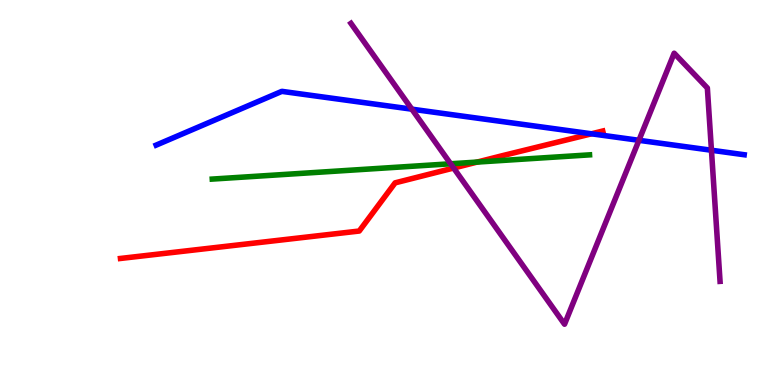[{'lines': ['blue', 'red'], 'intersections': [{'x': 7.63, 'y': 6.52}]}, {'lines': ['green', 'red'], 'intersections': [{'x': 6.16, 'y': 5.79}]}, {'lines': ['purple', 'red'], 'intersections': [{'x': 5.85, 'y': 5.64}]}, {'lines': ['blue', 'green'], 'intersections': []}, {'lines': ['blue', 'purple'], 'intersections': [{'x': 5.31, 'y': 7.16}, {'x': 8.24, 'y': 6.36}, {'x': 9.18, 'y': 6.1}]}, {'lines': ['green', 'purple'], 'intersections': [{'x': 5.81, 'y': 5.75}]}]